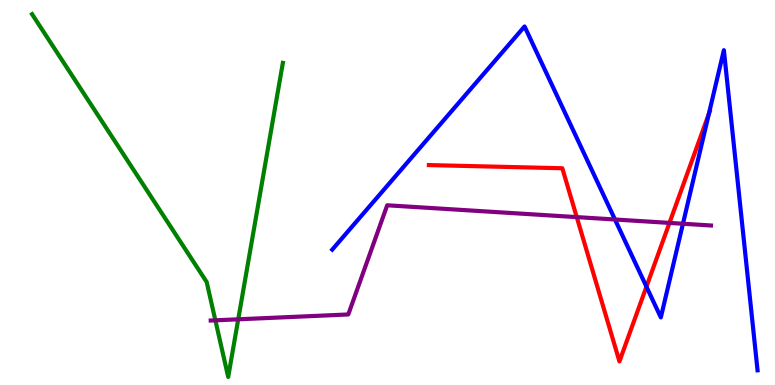[{'lines': ['blue', 'red'], 'intersections': [{'x': 8.34, 'y': 2.55}, {'x': 9.15, 'y': 7.04}]}, {'lines': ['green', 'red'], 'intersections': []}, {'lines': ['purple', 'red'], 'intersections': [{'x': 7.44, 'y': 4.36}, {'x': 8.64, 'y': 4.21}]}, {'lines': ['blue', 'green'], 'intersections': []}, {'lines': ['blue', 'purple'], 'intersections': [{'x': 7.94, 'y': 4.3}, {'x': 8.81, 'y': 4.19}]}, {'lines': ['green', 'purple'], 'intersections': [{'x': 2.78, 'y': 1.68}, {'x': 3.07, 'y': 1.71}]}]